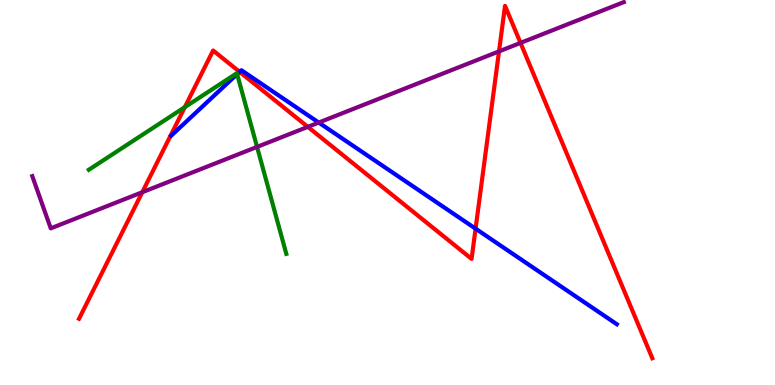[{'lines': ['blue', 'red'], 'intersections': [{'x': 3.09, 'y': 8.13}, {'x': 6.14, 'y': 4.06}]}, {'lines': ['green', 'red'], 'intersections': [{'x': 2.38, 'y': 7.22}]}, {'lines': ['purple', 'red'], 'intersections': [{'x': 1.84, 'y': 5.01}, {'x': 3.97, 'y': 6.7}, {'x': 6.44, 'y': 8.67}, {'x': 6.72, 'y': 8.89}]}, {'lines': ['blue', 'green'], 'intersections': [{'x': 3.06, 'y': 8.07}]}, {'lines': ['blue', 'purple'], 'intersections': [{'x': 4.11, 'y': 6.82}]}, {'lines': ['green', 'purple'], 'intersections': [{'x': 3.32, 'y': 6.18}]}]